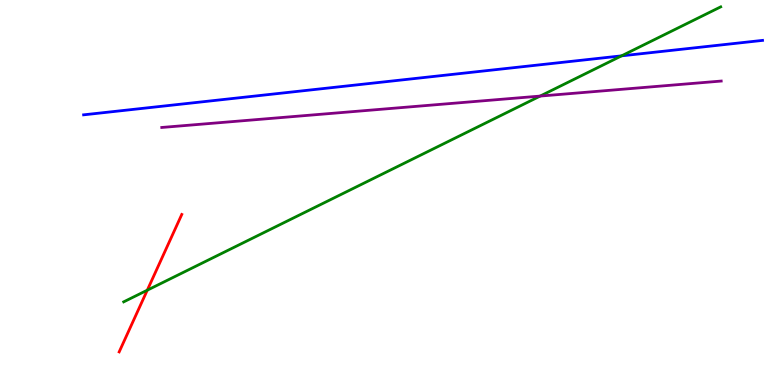[{'lines': ['blue', 'red'], 'intersections': []}, {'lines': ['green', 'red'], 'intersections': [{'x': 1.9, 'y': 2.46}]}, {'lines': ['purple', 'red'], 'intersections': []}, {'lines': ['blue', 'green'], 'intersections': [{'x': 8.02, 'y': 8.55}]}, {'lines': ['blue', 'purple'], 'intersections': []}, {'lines': ['green', 'purple'], 'intersections': [{'x': 6.97, 'y': 7.5}]}]